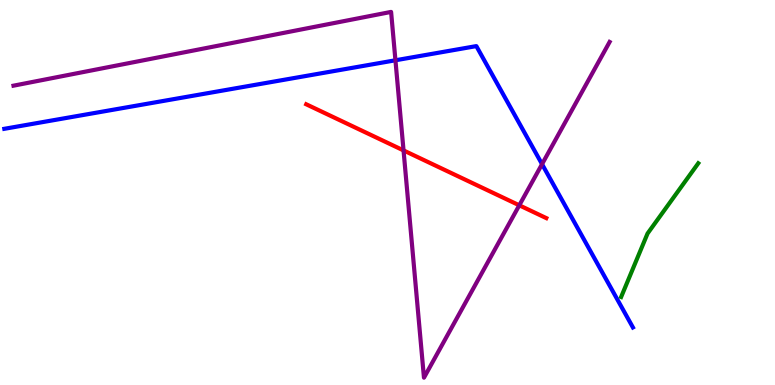[{'lines': ['blue', 'red'], 'intersections': []}, {'lines': ['green', 'red'], 'intersections': []}, {'lines': ['purple', 'red'], 'intersections': [{'x': 5.21, 'y': 6.09}, {'x': 6.7, 'y': 4.67}]}, {'lines': ['blue', 'green'], 'intersections': []}, {'lines': ['blue', 'purple'], 'intersections': [{'x': 5.1, 'y': 8.43}, {'x': 6.99, 'y': 5.74}]}, {'lines': ['green', 'purple'], 'intersections': []}]